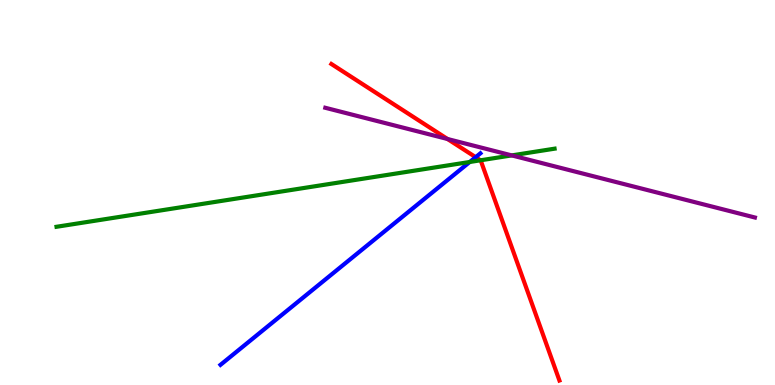[{'lines': ['blue', 'red'], 'intersections': [{'x': 6.14, 'y': 5.92}]}, {'lines': ['green', 'red'], 'intersections': [{'x': 6.2, 'y': 5.84}]}, {'lines': ['purple', 'red'], 'intersections': [{'x': 5.77, 'y': 6.39}]}, {'lines': ['blue', 'green'], 'intersections': [{'x': 6.06, 'y': 5.79}]}, {'lines': ['blue', 'purple'], 'intersections': []}, {'lines': ['green', 'purple'], 'intersections': [{'x': 6.6, 'y': 5.96}]}]